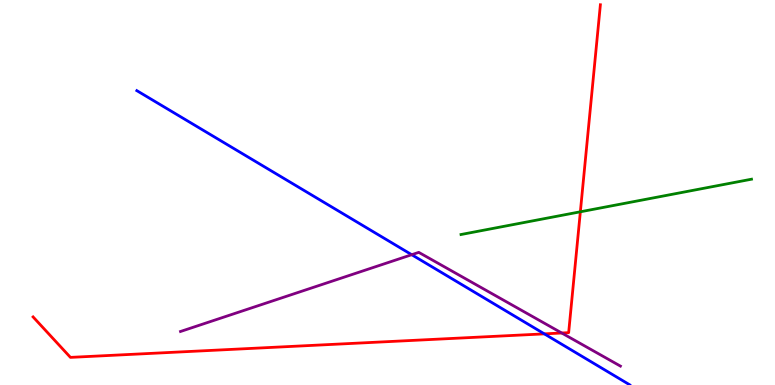[{'lines': ['blue', 'red'], 'intersections': [{'x': 7.02, 'y': 1.33}]}, {'lines': ['green', 'red'], 'intersections': [{'x': 7.49, 'y': 4.5}]}, {'lines': ['purple', 'red'], 'intersections': [{'x': 7.25, 'y': 1.35}]}, {'lines': ['blue', 'green'], 'intersections': []}, {'lines': ['blue', 'purple'], 'intersections': [{'x': 5.31, 'y': 3.38}]}, {'lines': ['green', 'purple'], 'intersections': []}]